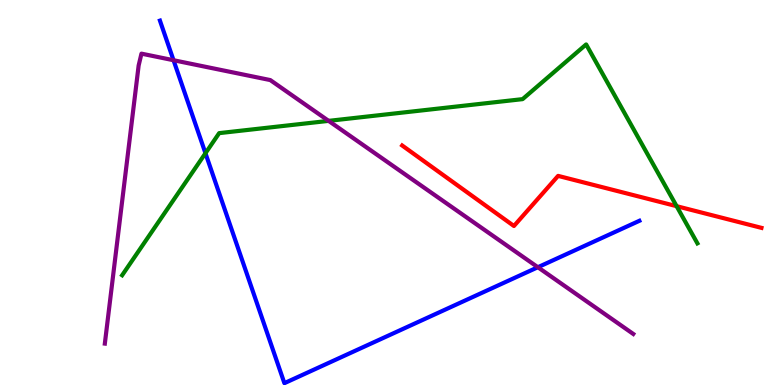[{'lines': ['blue', 'red'], 'intersections': []}, {'lines': ['green', 'red'], 'intersections': [{'x': 8.73, 'y': 4.64}]}, {'lines': ['purple', 'red'], 'intersections': []}, {'lines': ['blue', 'green'], 'intersections': [{'x': 2.65, 'y': 6.02}]}, {'lines': ['blue', 'purple'], 'intersections': [{'x': 2.24, 'y': 8.44}, {'x': 6.94, 'y': 3.06}]}, {'lines': ['green', 'purple'], 'intersections': [{'x': 4.24, 'y': 6.86}]}]